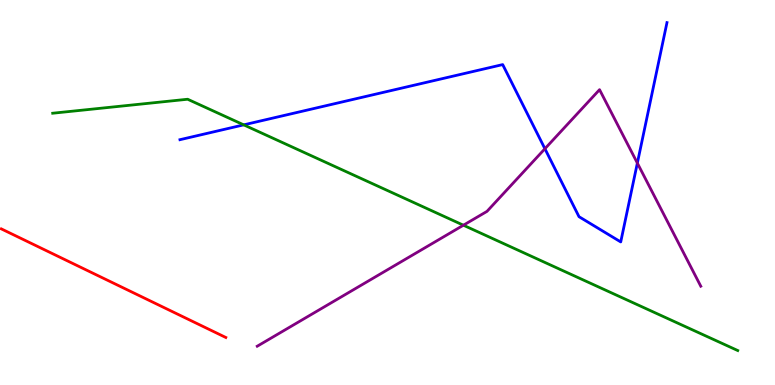[{'lines': ['blue', 'red'], 'intersections': []}, {'lines': ['green', 'red'], 'intersections': []}, {'lines': ['purple', 'red'], 'intersections': []}, {'lines': ['blue', 'green'], 'intersections': [{'x': 3.14, 'y': 6.76}]}, {'lines': ['blue', 'purple'], 'intersections': [{'x': 7.03, 'y': 6.14}, {'x': 8.22, 'y': 5.76}]}, {'lines': ['green', 'purple'], 'intersections': [{'x': 5.98, 'y': 4.15}]}]